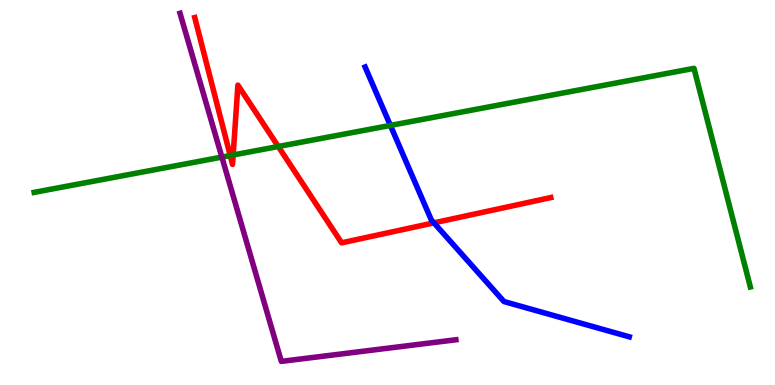[{'lines': ['blue', 'red'], 'intersections': [{'x': 5.6, 'y': 4.21}]}, {'lines': ['green', 'red'], 'intersections': [{'x': 2.97, 'y': 5.96}, {'x': 3.01, 'y': 5.97}, {'x': 3.59, 'y': 6.19}]}, {'lines': ['purple', 'red'], 'intersections': []}, {'lines': ['blue', 'green'], 'intersections': [{'x': 5.04, 'y': 6.74}]}, {'lines': ['blue', 'purple'], 'intersections': []}, {'lines': ['green', 'purple'], 'intersections': [{'x': 2.86, 'y': 5.92}]}]